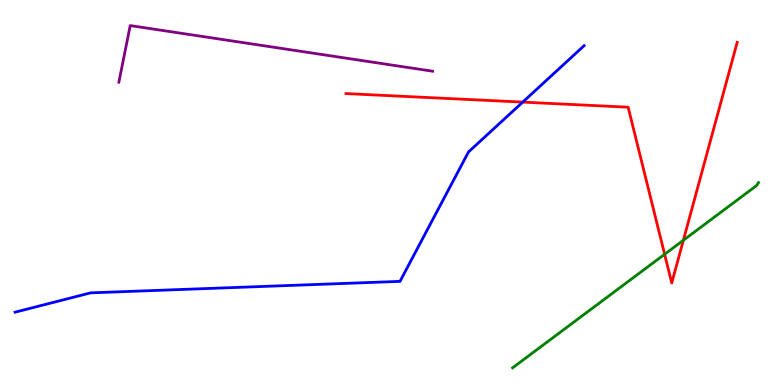[{'lines': ['blue', 'red'], 'intersections': [{'x': 6.74, 'y': 7.35}]}, {'lines': ['green', 'red'], 'intersections': [{'x': 8.58, 'y': 3.4}, {'x': 8.82, 'y': 3.76}]}, {'lines': ['purple', 'red'], 'intersections': []}, {'lines': ['blue', 'green'], 'intersections': []}, {'lines': ['blue', 'purple'], 'intersections': []}, {'lines': ['green', 'purple'], 'intersections': []}]